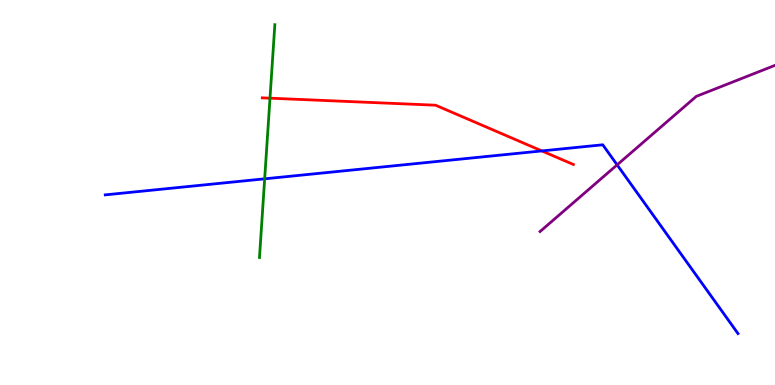[{'lines': ['blue', 'red'], 'intersections': [{'x': 6.99, 'y': 6.08}]}, {'lines': ['green', 'red'], 'intersections': [{'x': 3.48, 'y': 7.45}]}, {'lines': ['purple', 'red'], 'intersections': []}, {'lines': ['blue', 'green'], 'intersections': [{'x': 3.42, 'y': 5.36}]}, {'lines': ['blue', 'purple'], 'intersections': [{'x': 7.96, 'y': 5.72}]}, {'lines': ['green', 'purple'], 'intersections': []}]